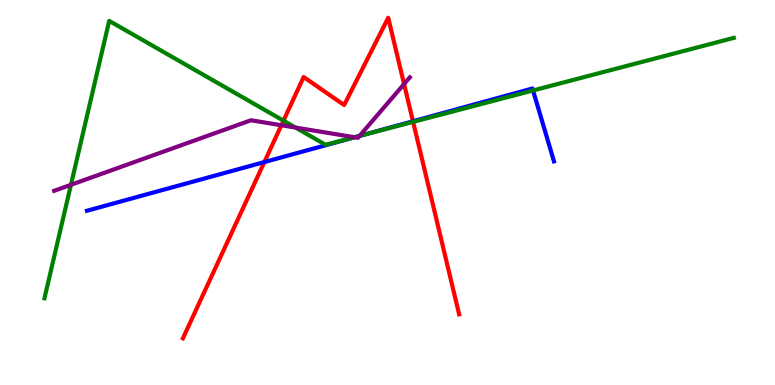[{'lines': ['blue', 'red'], 'intersections': [{'x': 3.41, 'y': 5.79}, {'x': 5.33, 'y': 6.85}]}, {'lines': ['green', 'red'], 'intersections': [{'x': 3.66, 'y': 6.87}, {'x': 5.33, 'y': 6.83}]}, {'lines': ['purple', 'red'], 'intersections': [{'x': 3.63, 'y': 6.75}, {'x': 5.21, 'y': 7.82}]}, {'lines': ['blue', 'green'], 'intersections': [{'x': 4.67, 'y': 6.48}, {'x': 6.88, 'y': 7.65}]}, {'lines': ['blue', 'purple'], 'intersections': [{'x': 4.58, 'y': 6.43}, {'x': 4.64, 'y': 6.47}]}, {'lines': ['green', 'purple'], 'intersections': [{'x': 0.915, 'y': 5.2}, {'x': 3.81, 'y': 6.69}, {'x': 4.57, 'y': 6.44}, {'x': 4.64, 'y': 6.47}]}]